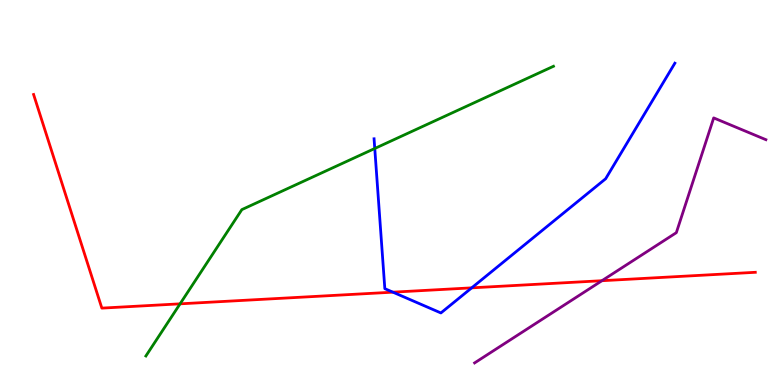[{'lines': ['blue', 'red'], 'intersections': [{'x': 5.07, 'y': 2.41}, {'x': 6.09, 'y': 2.52}]}, {'lines': ['green', 'red'], 'intersections': [{'x': 2.32, 'y': 2.11}]}, {'lines': ['purple', 'red'], 'intersections': [{'x': 7.77, 'y': 2.71}]}, {'lines': ['blue', 'green'], 'intersections': [{'x': 4.84, 'y': 6.14}]}, {'lines': ['blue', 'purple'], 'intersections': []}, {'lines': ['green', 'purple'], 'intersections': []}]